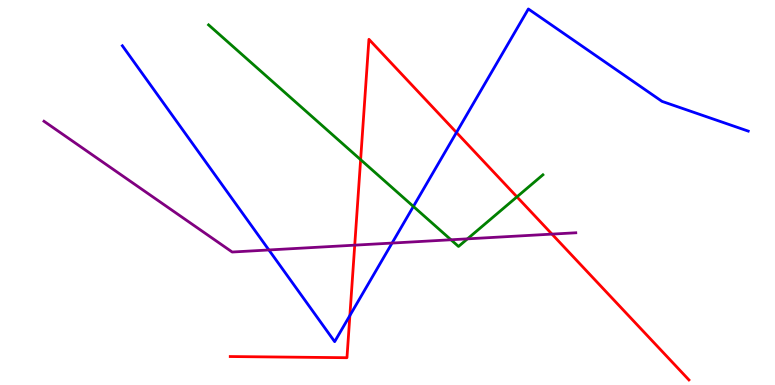[{'lines': ['blue', 'red'], 'intersections': [{'x': 4.51, 'y': 1.8}, {'x': 5.89, 'y': 6.56}]}, {'lines': ['green', 'red'], 'intersections': [{'x': 4.65, 'y': 5.85}, {'x': 6.67, 'y': 4.89}]}, {'lines': ['purple', 'red'], 'intersections': [{'x': 4.58, 'y': 3.63}, {'x': 7.12, 'y': 3.92}]}, {'lines': ['blue', 'green'], 'intersections': [{'x': 5.33, 'y': 4.64}]}, {'lines': ['blue', 'purple'], 'intersections': [{'x': 3.47, 'y': 3.51}, {'x': 5.06, 'y': 3.69}]}, {'lines': ['green', 'purple'], 'intersections': [{'x': 5.82, 'y': 3.77}, {'x': 6.03, 'y': 3.8}]}]